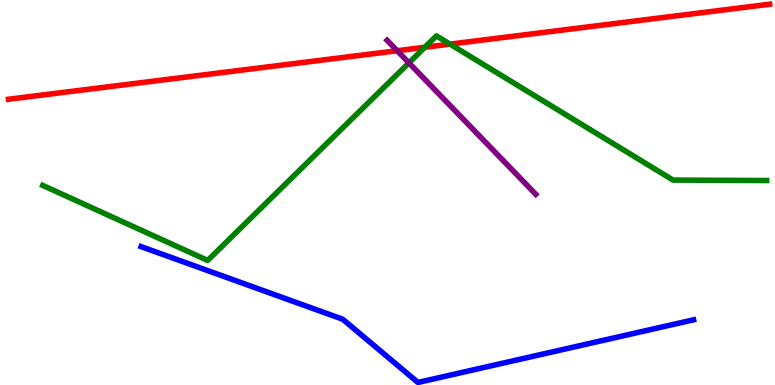[{'lines': ['blue', 'red'], 'intersections': []}, {'lines': ['green', 'red'], 'intersections': [{'x': 5.48, 'y': 8.77}, {'x': 5.81, 'y': 8.85}]}, {'lines': ['purple', 'red'], 'intersections': [{'x': 5.12, 'y': 8.68}]}, {'lines': ['blue', 'green'], 'intersections': []}, {'lines': ['blue', 'purple'], 'intersections': []}, {'lines': ['green', 'purple'], 'intersections': [{'x': 5.28, 'y': 8.37}]}]